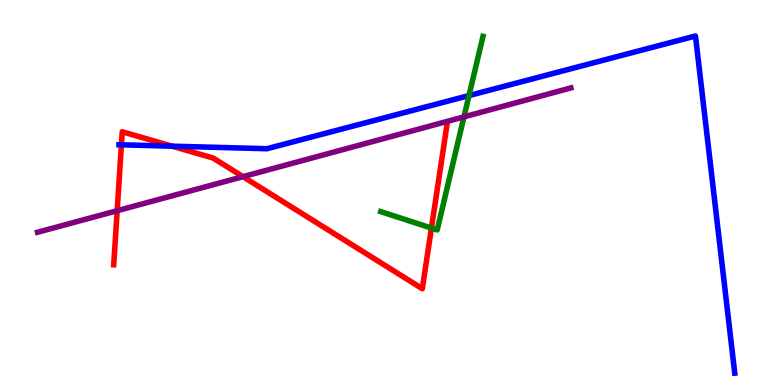[{'lines': ['blue', 'red'], 'intersections': [{'x': 1.57, 'y': 6.24}, {'x': 2.22, 'y': 6.2}]}, {'lines': ['green', 'red'], 'intersections': [{'x': 5.57, 'y': 4.08}]}, {'lines': ['purple', 'red'], 'intersections': [{'x': 1.51, 'y': 4.53}, {'x': 3.14, 'y': 5.41}]}, {'lines': ['blue', 'green'], 'intersections': [{'x': 6.05, 'y': 7.52}]}, {'lines': ['blue', 'purple'], 'intersections': []}, {'lines': ['green', 'purple'], 'intersections': [{'x': 5.99, 'y': 6.96}]}]